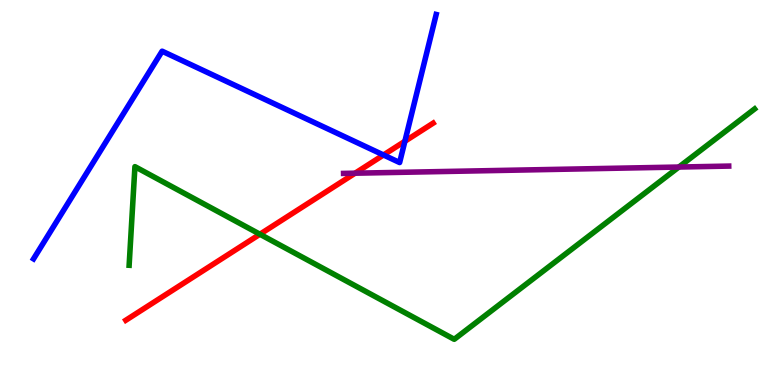[{'lines': ['blue', 'red'], 'intersections': [{'x': 4.95, 'y': 5.97}, {'x': 5.22, 'y': 6.33}]}, {'lines': ['green', 'red'], 'intersections': [{'x': 3.35, 'y': 3.92}]}, {'lines': ['purple', 'red'], 'intersections': [{'x': 4.58, 'y': 5.5}]}, {'lines': ['blue', 'green'], 'intersections': []}, {'lines': ['blue', 'purple'], 'intersections': []}, {'lines': ['green', 'purple'], 'intersections': [{'x': 8.76, 'y': 5.66}]}]